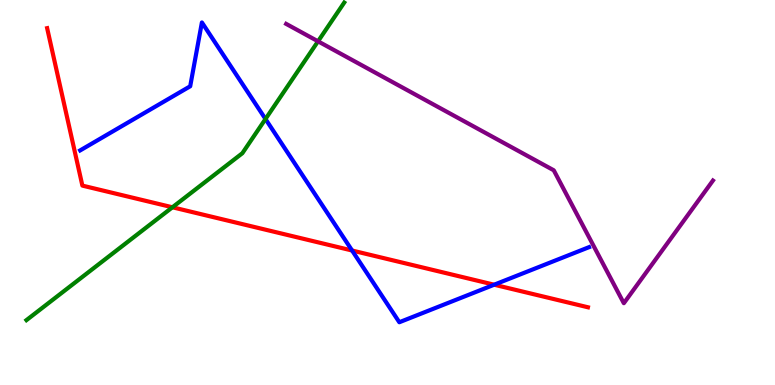[{'lines': ['blue', 'red'], 'intersections': [{'x': 4.54, 'y': 3.49}, {'x': 6.38, 'y': 2.6}]}, {'lines': ['green', 'red'], 'intersections': [{'x': 2.22, 'y': 4.62}]}, {'lines': ['purple', 'red'], 'intersections': []}, {'lines': ['blue', 'green'], 'intersections': [{'x': 3.43, 'y': 6.91}]}, {'lines': ['blue', 'purple'], 'intersections': []}, {'lines': ['green', 'purple'], 'intersections': [{'x': 4.1, 'y': 8.93}]}]